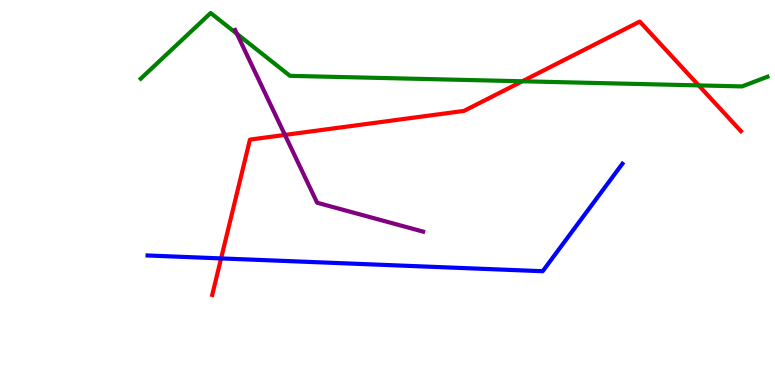[{'lines': ['blue', 'red'], 'intersections': [{'x': 2.85, 'y': 3.29}]}, {'lines': ['green', 'red'], 'intersections': [{'x': 6.74, 'y': 7.89}, {'x': 9.02, 'y': 7.78}]}, {'lines': ['purple', 'red'], 'intersections': [{'x': 3.68, 'y': 6.5}]}, {'lines': ['blue', 'green'], 'intersections': []}, {'lines': ['blue', 'purple'], 'intersections': []}, {'lines': ['green', 'purple'], 'intersections': [{'x': 3.06, 'y': 9.12}]}]